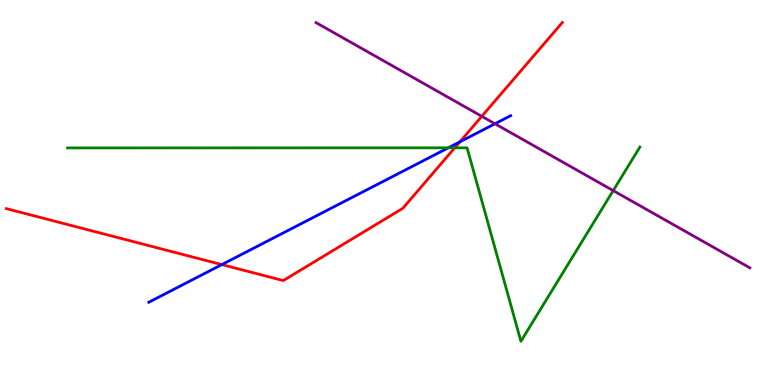[{'lines': ['blue', 'red'], 'intersections': [{'x': 2.86, 'y': 3.13}, {'x': 5.93, 'y': 6.32}]}, {'lines': ['green', 'red'], 'intersections': [{'x': 5.87, 'y': 6.16}]}, {'lines': ['purple', 'red'], 'intersections': [{'x': 6.22, 'y': 6.98}]}, {'lines': ['blue', 'green'], 'intersections': [{'x': 5.78, 'y': 6.16}]}, {'lines': ['blue', 'purple'], 'intersections': [{'x': 6.39, 'y': 6.79}]}, {'lines': ['green', 'purple'], 'intersections': [{'x': 7.91, 'y': 5.05}]}]